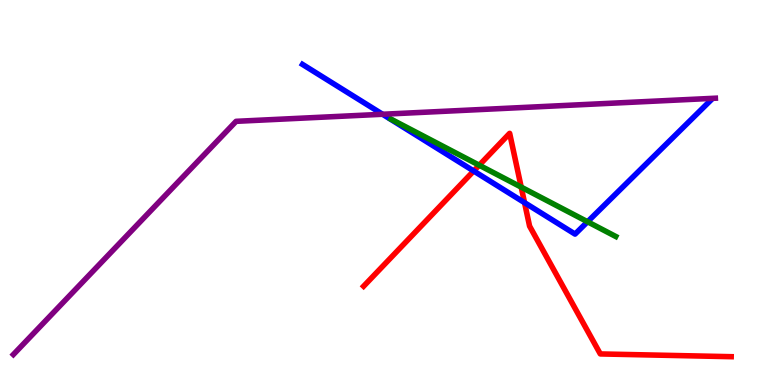[{'lines': ['blue', 'red'], 'intersections': [{'x': 6.11, 'y': 5.56}, {'x': 6.77, 'y': 4.74}]}, {'lines': ['green', 'red'], 'intersections': [{'x': 6.18, 'y': 5.71}, {'x': 6.73, 'y': 5.14}]}, {'lines': ['purple', 'red'], 'intersections': []}, {'lines': ['blue', 'green'], 'intersections': [{'x': 7.58, 'y': 4.24}]}, {'lines': ['blue', 'purple'], 'intersections': [{'x': 4.94, 'y': 7.03}]}, {'lines': ['green', 'purple'], 'intersections': []}]